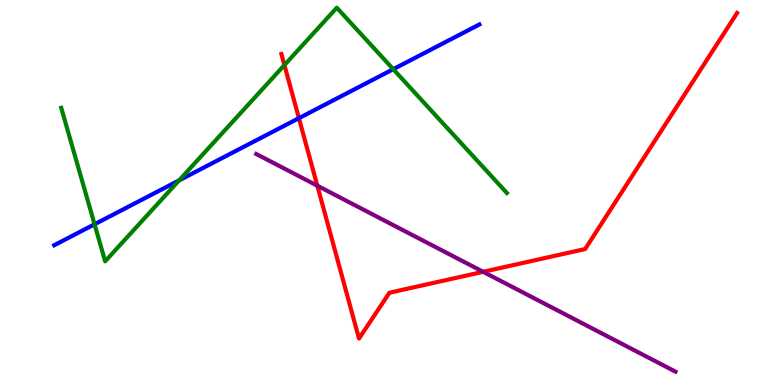[{'lines': ['blue', 'red'], 'intersections': [{'x': 3.86, 'y': 6.93}]}, {'lines': ['green', 'red'], 'intersections': [{'x': 3.67, 'y': 8.31}]}, {'lines': ['purple', 'red'], 'intersections': [{'x': 4.09, 'y': 5.18}, {'x': 6.23, 'y': 2.94}]}, {'lines': ['blue', 'green'], 'intersections': [{'x': 1.22, 'y': 4.17}, {'x': 2.31, 'y': 5.31}, {'x': 5.07, 'y': 8.2}]}, {'lines': ['blue', 'purple'], 'intersections': []}, {'lines': ['green', 'purple'], 'intersections': []}]